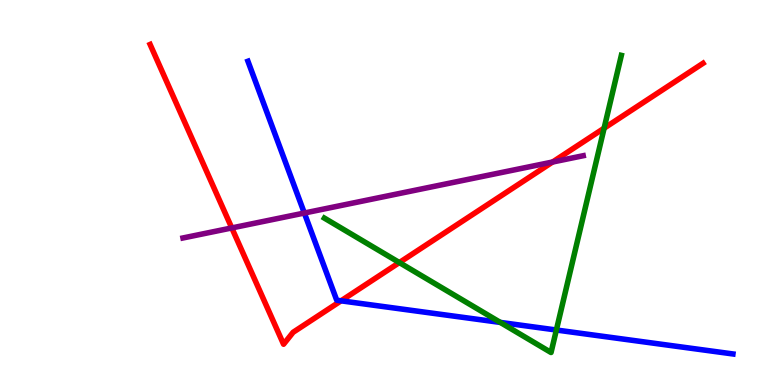[{'lines': ['blue', 'red'], 'intersections': [{'x': 4.4, 'y': 2.19}]}, {'lines': ['green', 'red'], 'intersections': [{'x': 5.15, 'y': 3.18}, {'x': 7.8, 'y': 6.67}]}, {'lines': ['purple', 'red'], 'intersections': [{'x': 2.99, 'y': 4.08}, {'x': 7.13, 'y': 5.79}]}, {'lines': ['blue', 'green'], 'intersections': [{'x': 6.46, 'y': 1.63}, {'x': 7.18, 'y': 1.43}]}, {'lines': ['blue', 'purple'], 'intersections': [{'x': 3.93, 'y': 4.47}]}, {'lines': ['green', 'purple'], 'intersections': []}]